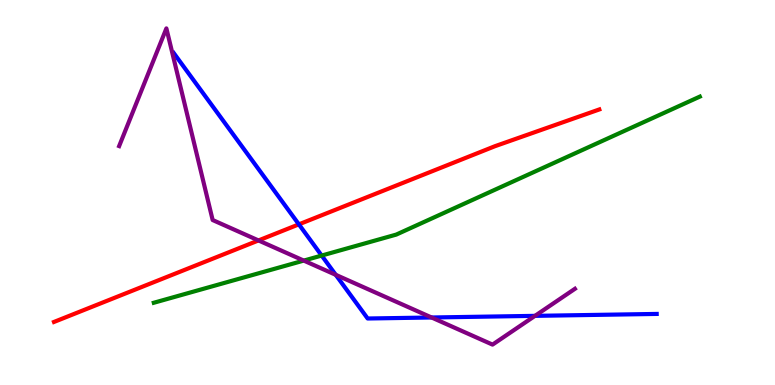[{'lines': ['blue', 'red'], 'intersections': [{'x': 3.86, 'y': 4.17}]}, {'lines': ['green', 'red'], 'intersections': []}, {'lines': ['purple', 'red'], 'intersections': [{'x': 3.34, 'y': 3.75}]}, {'lines': ['blue', 'green'], 'intersections': [{'x': 4.15, 'y': 3.36}]}, {'lines': ['blue', 'purple'], 'intersections': [{'x': 4.33, 'y': 2.86}, {'x': 5.57, 'y': 1.75}, {'x': 6.9, 'y': 1.8}]}, {'lines': ['green', 'purple'], 'intersections': [{'x': 3.92, 'y': 3.23}]}]